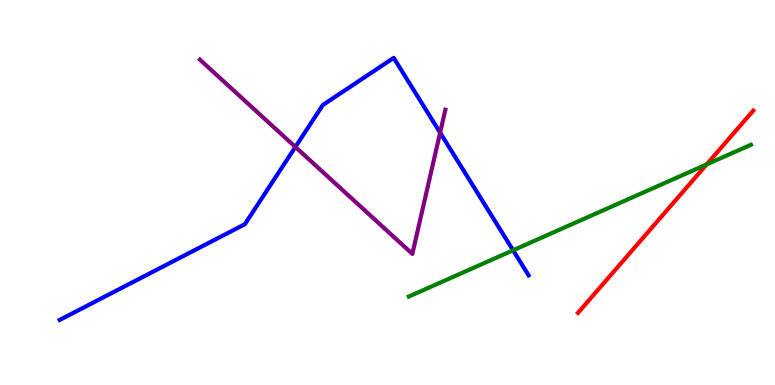[{'lines': ['blue', 'red'], 'intersections': []}, {'lines': ['green', 'red'], 'intersections': [{'x': 9.12, 'y': 5.73}]}, {'lines': ['purple', 'red'], 'intersections': []}, {'lines': ['blue', 'green'], 'intersections': [{'x': 6.62, 'y': 3.5}]}, {'lines': ['blue', 'purple'], 'intersections': [{'x': 3.81, 'y': 6.18}, {'x': 5.68, 'y': 6.55}]}, {'lines': ['green', 'purple'], 'intersections': []}]